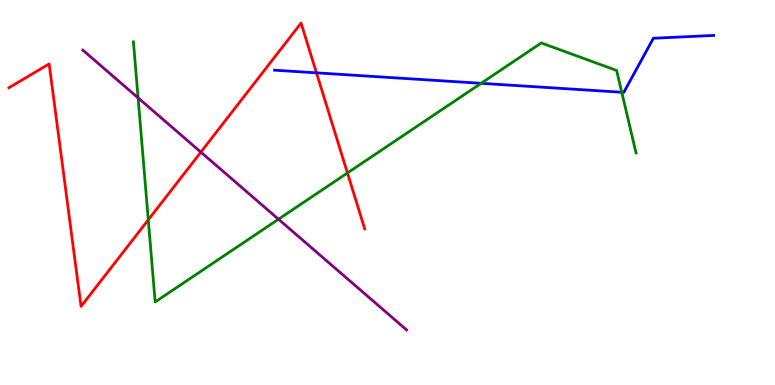[{'lines': ['blue', 'red'], 'intersections': [{'x': 4.08, 'y': 8.11}]}, {'lines': ['green', 'red'], 'intersections': [{'x': 1.91, 'y': 4.29}, {'x': 4.48, 'y': 5.51}]}, {'lines': ['purple', 'red'], 'intersections': [{'x': 2.59, 'y': 6.05}]}, {'lines': ['blue', 'green'], 'intersections': [{'x': 6.21, 'y': 7.84}, {'x': 8.02, 'y': 7.6}]}, {'lines': ['blue', 'purple'], 'intersections': []}, {'lines': ['green', 'purple'], 'intersections': [{'x': 1.78, 'y': 7.46}, {'x': 3.59, 'y': 4.31}]}]